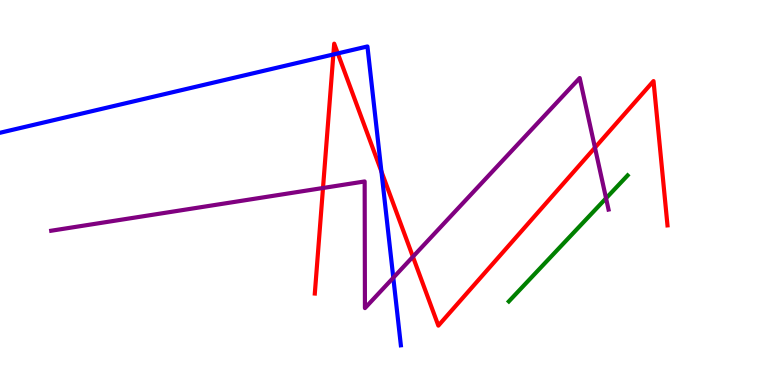[{'lines': ['blue', 'red'], 'intersections': [{'x': 4.3, 'y': 8.59}, {'x': 4.36, 'y': 8.61}, {'x': 4.92, 'y': 5.55}]}, {'lines': ['green', 'red'], 'intersections': []}, {'lines': ['purple', 'red'], 'intersections': [{'x': 4.17, 'y': 5.12}, {'x': 5.33, 'y': 3.33}, {'x': 7.68, 'y': 6.17}]}, {'lines': ['blue', 'green'], 'intersections': []}, {'lines': ['blue', 'purple'], 'intersections': [{'x': 5.07, 'y': 2.79}]}, {'lines': ['green', 'purple'], 'intersections': [{'x': 7.82, 'y': 4.85}]}]